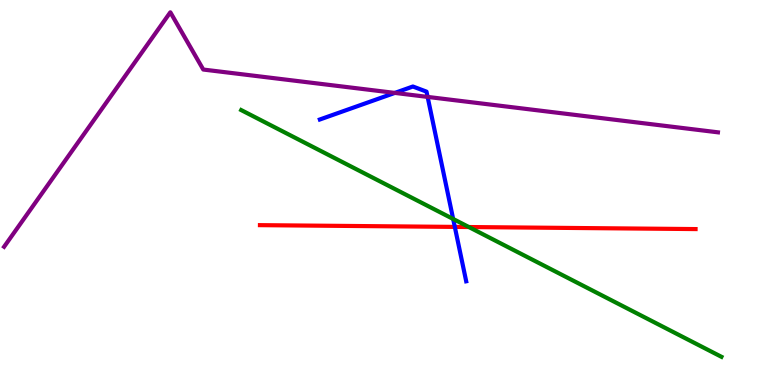[{'lines': ['blue', 'red'], 'intersections': [{'x': 5.87, 'y': 4.11}]}, {'lines': ['green', 'red'], 'intersections': [{'x': 6.05, 'y': 4.1}]}, {'lines': ['purple', 'red'], 'intersections': []}, {'lines': ['blue', 'green'], 'intersections': [{'x': 5.85, 'y': 4.31}]}, {'lines': ['blue', 'purple'], 'intersections': [{'x': 5.09, 'y': 7.59}, {'x': 5.52, 'y': 7.48}]}, {'lines': ['green', 'purple'], 'intersections': []}]